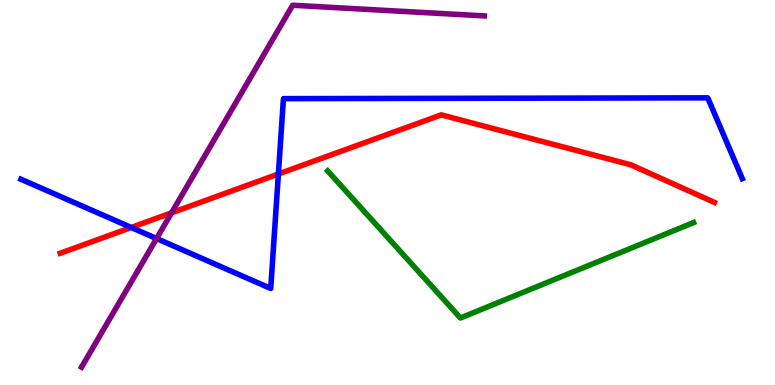[{'lines': ['blue', 'red'], 'intersections': [{'x': 1.69, 'y': 4.09}, {'x': 3.59, 'y': 5.48}]}, {'lines': ['green', 'red'], 'intersections': []}, {'lines': ['purple', 'red'], 'intersections': [{'x': 2.21, 'y': 4.47}]}, {'lines': ['blue', 'green'], 'intersections': []}, {'lines': ['blue', 'purple'], 'intersections': [{'x': 2.02, 'y': 3.8}]}, {'lines': ['green', 'purple'], 'intersections': []}]